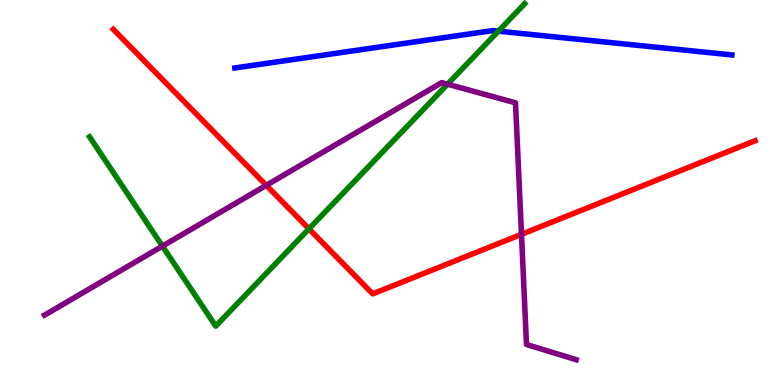[{'lines': ['blue', 'red'], 'intersections': []}, {'lines': ['green', 'red'], 'intersections': [{'x': 3.99, 'y': 4.06}]}, {'lines': ['purple', 'red'], 'intersections': [{'x': 3.44, 'y': 5.19}, {'x': 6.73, 'y': 3.91}]}, {'lines': ['blue', 'green'], 'intersections': [{'x': 6.43, 'y': 9.19}]}, {'lines': ['blue', 'purple'], 'intersections': []}, {'lines': ['green', 'purple'], 'intersections': [{'x': 2.1, 'y': 3.61}, {'x': 5.78, 'y': 7.81}]}]